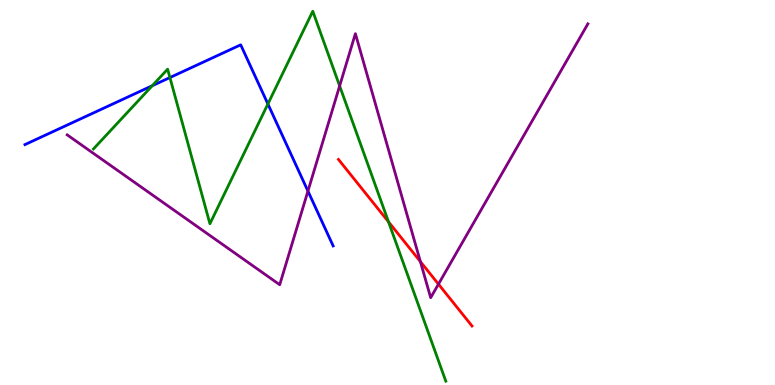[{'lines': ['blue', 'red'], 'intersections': []}, {'lines': ['green', 'red'], 'intersections': [{'x': 5.01, 'y': 4.24}]}, {'lines': ['purple', 'red'], 'intersections': [{'x': 5.42, 'y': 3.21}, {'x': 5.66, 'y': 2.62}]}, {'lines': ['blue', 'green'], 'intersections': [{'x': 1.96, 'y': 7.77}, {'x': 2.19, 'y': 7.99}, {'x': 3.46, 'y': 7.3}]}, {'lines': ['blue', 'purple'], 'intersections': [{'x': 3.97, 'y': 5.04}]}, {'lines': ['green', 'purple'], 'intersections': [{'x': 4.38, 'y': 7.77}]}]